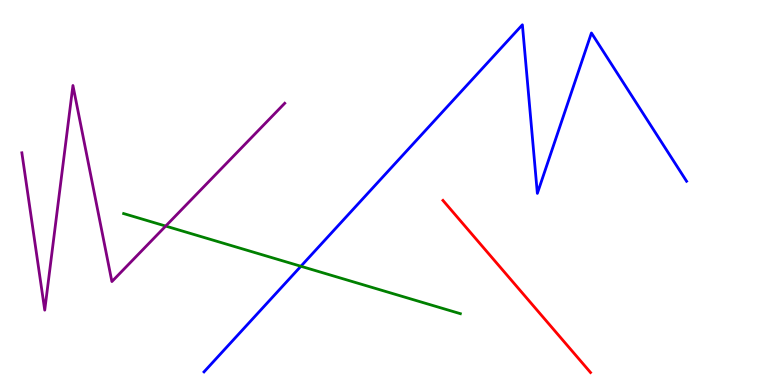[{'lines': ['blue', 'red'], 'intersections': []}, {'lines': ['green', 'red'], 'intersections': []}, {'lines': ['purple', 'red'], 'intersections': []}, {'lines': ['blue', 'green'], 'intersections': [{'x': 3.88, 'y': 3.08}]}, {'lines': ['blue', 'purple'], 'intersections': []}, {'lines': ['green', 'purple'], 'intersections': [{'x': 2.14, 'y': 4.13}]}]